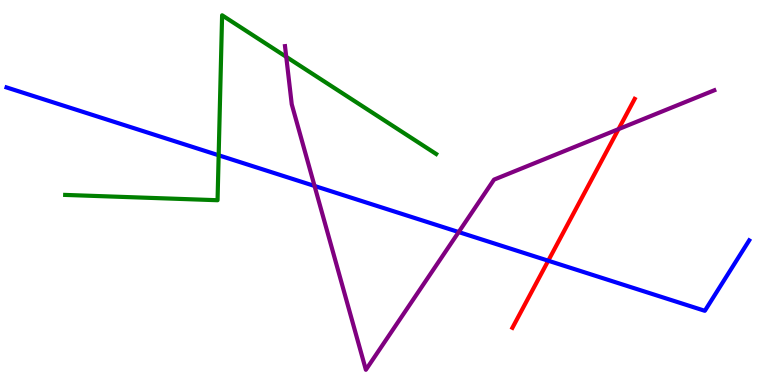[{'lines': ['blue', 'red'], 'intersections': [{'x': 7.07, 'y': 3.23}]}, {'lines': ['green', 'red'], 'intersections': []}, {'lines': ['purple', 'red'], 'intersections': [{'x': 7.98, 'y': 6.65}]}, {'lines': ['blue', 'green'], 'intersections': [{'x': 2.82, 'y': 5.97}]}, {'lines': ['blue', 'purple'], 'intersections': [{'x': 4.06, 'y': 5.17}, {'x': 5.92, 'y': 3.97}]}, {'lines': ['green', 'purple'], 'intersections': [{'x': 3.69, 'y': 8.52}]}]